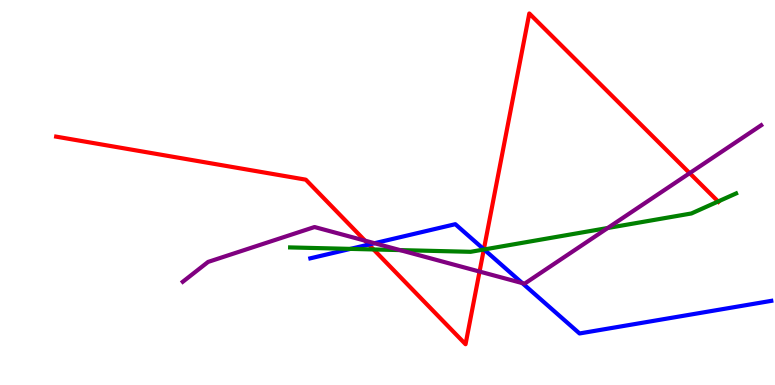[{'lines': ['blue', 'red'], 'intersections': [{'x': 4.76, 'y': 3.65}, {'x': 6.24, 'y': 3.52}]}, {'lines': ['green', 'red'], 'intersections': [{'x': 4.82, 'y': 3.52}, {'x': 6.24, 'y': 3.52}, {'x': 9.27, 'y': 4.77}]}, {'lines': ['purple', 'red'], 'intersections': [{'x': 4.71, 'y': 3.75}, {'x': 6.19, 'y': 2.95}, {'x': 8.9, 'y': 5.5}]}, {'lines': ['blue', 'green'], 'intersections': [{'x': 4.52, 'y': 3.54}, {'x': 6.25, 'y': 3.52}]}, {'lines': ['blue', 'purple'], 'intersections': [{'x': 4.83, 'y': 3.68}, {'x': 6.74, 'y': 2.65}]}, {'lines': ['green', 'purple'], 'intersections': [{'x': 5.16, 'y': 3.5}, {'x': 7.84, 'y': 4.08}]}]